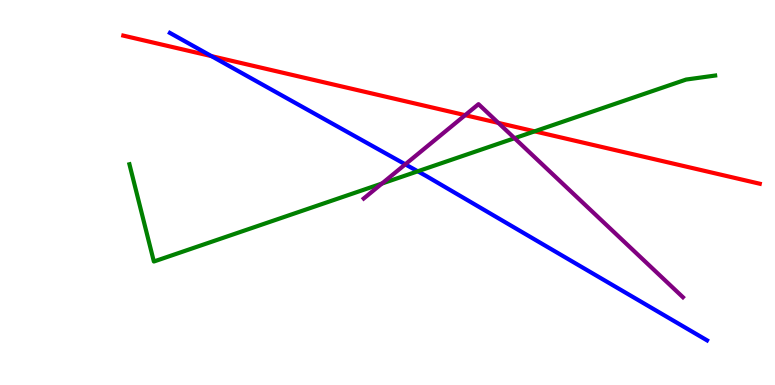[{'lines': ['blue', 'red'], 'intersections': [{'x': 2.73, 'y': 8.54}]}, {'lines': ['green', 'red'], 'intersections': [{'x': 6.9, 'y': 6.59}]}, {'lines': ['purple', 'red'], 'intersections': [{'x': 6.0, 'y': 7.01}, {'x': 6.43, 'y': 6.81}]}, {'lines': ['blue', 'green'], 'intersections': [{'x': 5.39, 'y': 5.55}]}, {'lines': ['blue', 'purple'], 'intersections': [{'x': 5.23, 'y': 5.73}]}, {'lines': ['green', 'purple'], 'intersections': [{'x': 4.93, 'y': 5.23}, {'x': 6.64, 'y': 6.41}]}]